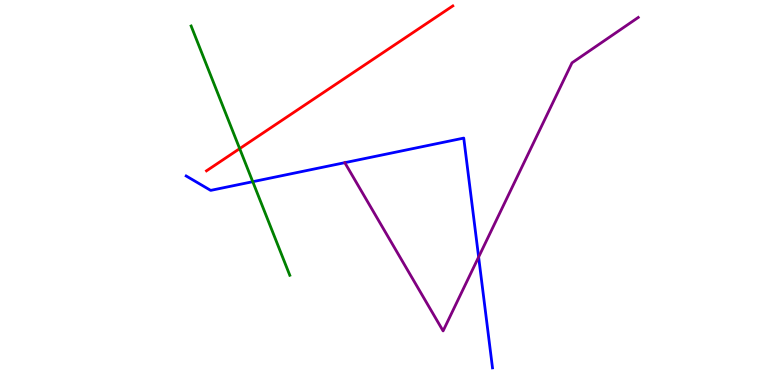[{'lines': ['blue', 'red'], 'intersections': []}, {'lines': ['green', 'red'], 'intersections': [{'x': 3.09, 'y': 6.14}]}, {'lines': ['purple', 'red'], 'intersections': []}, {'lines': ['blue', 'green'], 'intersections': [{'x': 3.26, 'y': 5.28}]}, {'lines': ['blue', 'purple'], 'intersections': [{'x': 4.45, 'y': 5.77}, {'x': 6.18, 'y': 3.32}]}, {'lines': ['green', 'purple'], 'intersections': []}]